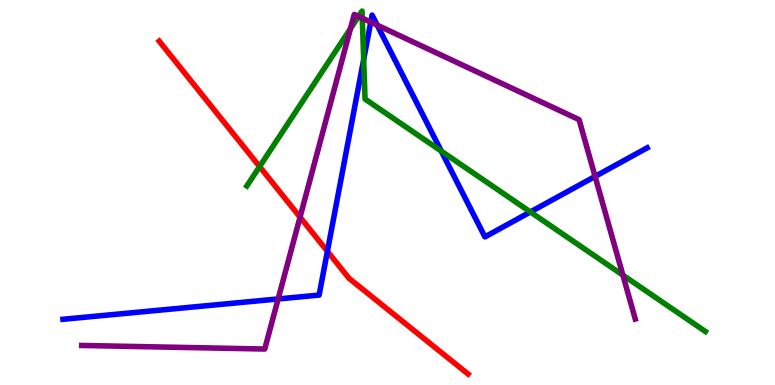[{'lines': ['blue', 'red'], 'intersections': [{'x': 4.22, 'y': 3.47}]}, {'lines': ['green', 'red'], 'intersections': [{'x': 3.35, 'y': 5.67}]}, {'lines': ['purple', 'red'], 'intersections': [{'x': 3.87, 'y': 4.36}]}, {'lines': ['blue', 'green'], 'intersections': [{'x': 4.69, 'y': 8.46}, {'x': 5.69, 'y': 6.07}, {'x': 6.84, 'y': 4.49}]}, {'lines': ['blue', 'purple'], 'intersections': [{'x': 3.59, 'y': 2.24}, {'x': 4.78, 'y': 9.43}, {'x': 4.87, 'y': 9.35}, {'x': 7.68, 'y': 5.42}]}, {'lines': ['green', 'purple'], 'intersections': [{'x': 4.52, 'y': 9.26}, {'x': 4.63, 'y': 9.57}, {'x': 4.67, 'y': 9.53}, {'x': 8.04, 'y': 2.85}]}]